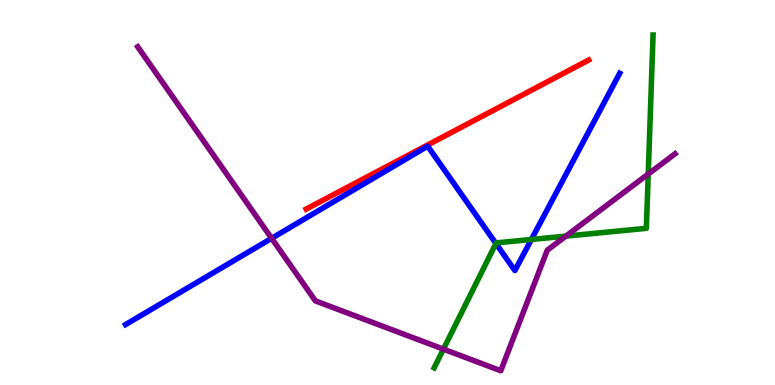[{'lines': ['blue', 'red'], 'intersections': []}, {'lines': ['green', 'red'], 'intersections': []}, {'lines': ['purple', 'red'], 'intersections': []}, {'lines': ['blue', 'green'], 'intersections': [{'x': 6.4, 'y': 3.68}, {'x': 6.86, 'y': 3.78}]}, {'lines': ['blue', 'purple'], 'intersections': [{'x': 3.5, 'y': 3.81}]}, {'lines': ['green', 'purple'], 'intersections': [{'x': 5.72, 'y': 0.931}, {'x': 7.3, 'y': 3.87}, {'x': 8.36, 'y': 5.48}]}]